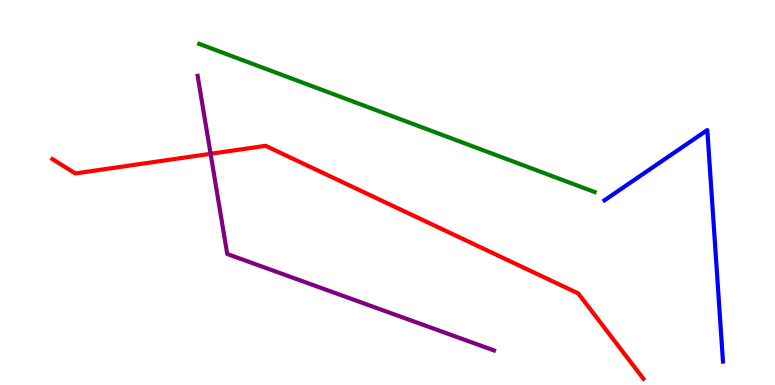[{'lines': ['blue', 'red'], 'intersections': []}, {'lines': ['green', 'red'], 'intersections': []}, {'lines': ['purple', 'red'], 'intersections': [{'x': 2.72, 'y': 6.01}]}, {'lines': ['blue', 'green'], 'intersections': []}, {'lines': ['blue', 'purple'], 'intersections': []}, {'lines': ['green', 'purple'], 'intersections': []}]